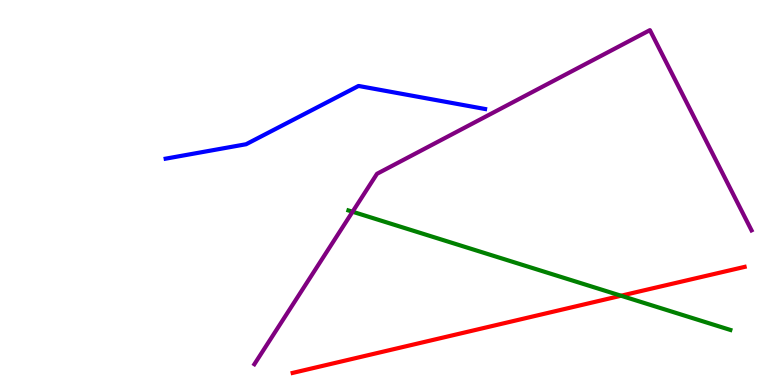[{'lines': ['blue', 'red'], 'intersections': []}, {'lines': ['green', 'red'], 'intersections': [{'x': 8.01, 'y': 2.32}]}, {'lines': ['purple', 'red'], 'intersections': []}, {'lines': ['blue', 'green'], 'intersections': []}, {'lines': ['blue', 'purple'], 'intersections': []}, {'lines': ['green', 'purple'], 'intersections': [{'x': 4.55, 'y': 4.5}]}]